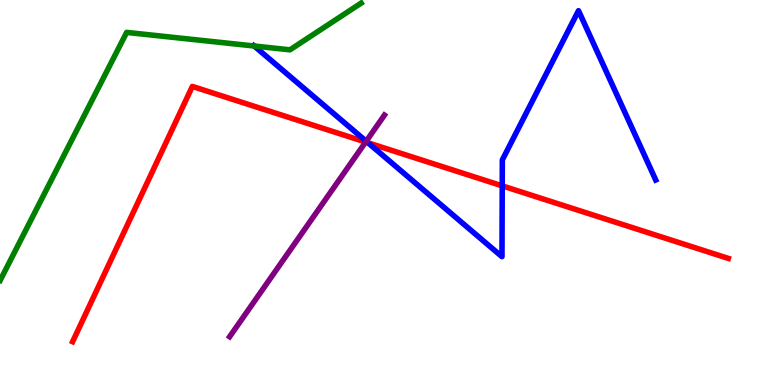[{'lines': ['blue', 'red'], 'intersections': [{'x': 4.75, 'y': 6.29}, {'x': 6.48, 'y': 5.17}]}, {'lines': ['green', 'red'], 'intersections': []}, {'lines': ['purple', 'red'], 'intersections': [{'x': 4.72, 'y': 6.31}]}, {'lines': ['blue', 'green'], 'intersections': [{'x': 3.28, 'y': 8.8}]}, {'lines': ['blue', 'purple'], 'intersections': [{'x': 4.73, 'y': 6.33}]}, {'lines': ['green', 'purple'], 'intersections': []}]